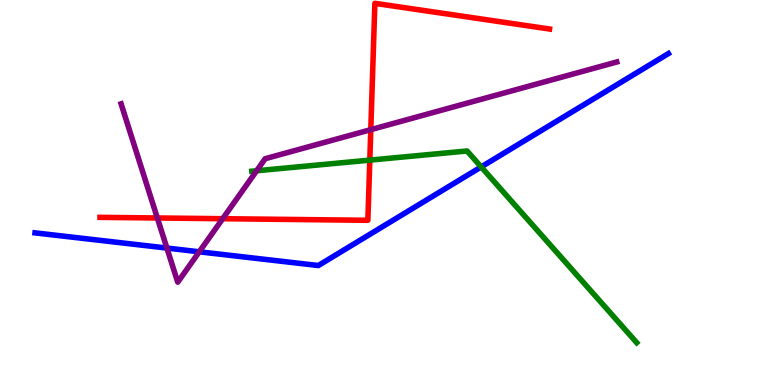[{'lines': ['blue', 'red'], 'intersections': []}, {'lines': ['green', 'red'], 'intersections': [{'x': 4.77, 'y': 5.84}]}, {'lines': ['purple', 'red'], 'intersections': [{'x': 2.03, 'y': 4.34}, {'x': 2.87, 'y': 4.32}, {'x': 4.78, 'y': 6.63}]}, {'lines': ['blue', 'green'], 'intersections': [{'x': 6.21, 'y': 5.66}]}, {'lines': ['blue', 'purple'], 'intersections': [{'x': 2.15, 'y': 3.56}, {'x': 2.57, 'y': 3.46}]}, {'lines': ['green', 'purple'], 'intersections': [{'x': 3.31, 'y': 5.56}]}]